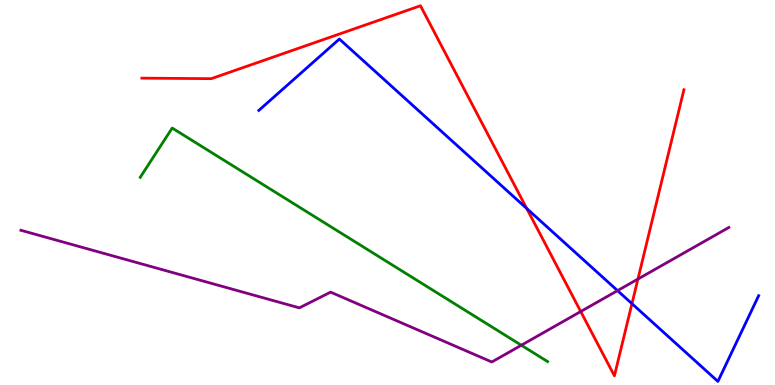[{'lines': ['blue', 'red'], 'intersections': [{'x': 6.8, 'y': 4.58}, {'x': 8.15, 'y': 2.11}]}, {'lines': ['green', 'red'], 'intersections': []}, {'lines': ['purple', 'red'], 'intersections': [{'x': 7.49, 'y': 1.91}, {'x': 8.23, 'y': 2.75}]}, {'lines': ['blue', 'green'], 'intersections': []}, {'lines': ['blue', 'purple'], 'intersections': [{'x': 7.97, 'y': 2.45}]}, {'lines': ['green', 'purple'], 'intersections': [{'x': 6.73, 'y': 1.03}]}]